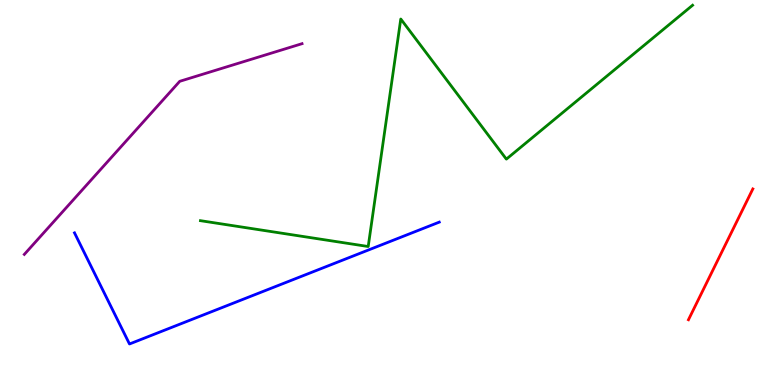[{'lines': ['blue', 'red'], 'intersections': []}, {'lines': ['green', 'red'], 'intersections': []}, {'lines': ['purple', 'red'], 'intersections': []}, {'lines': ['blue', 'green'], 'intersections': []}, {'lines': ['blue', 'purple'], 'intersections': []}, {'lines': ['green', 'purple'], 'intersections': []}]